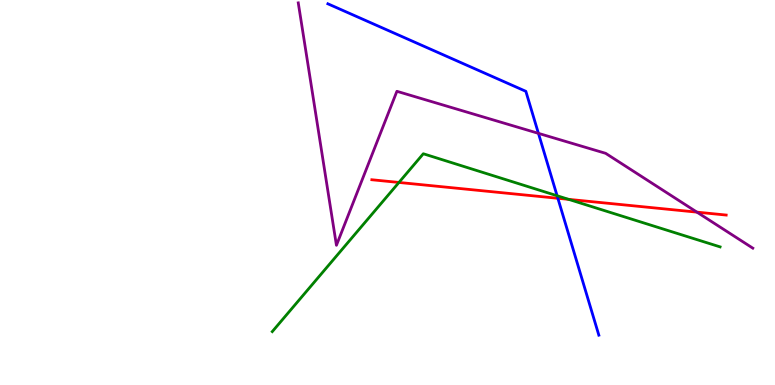[{'lines': ['blue', 'red'], 'intersections': [{'x': 7.2, 'y': 4.85}]}, {'lines': ['green', 'red'], 'intersections': [{'x': 5.15, 'y': 5.26}, {'x': 7.34, 'y': 4.82}]}, {'lines': ['purple', 'red'], 'intersections': [{'x': 8.99, 'y': 4.49}]}, {'lines': ['blue', 'green'], 'intersections': [{'x': 7.19, 'y': 4.92}]}, {'lines': ['blue', 'purple'], 'intersections': [{'x': 6.95, 'y': 6.54}]}, {'lines': ['green', 'purple'], 'intersections': []}]